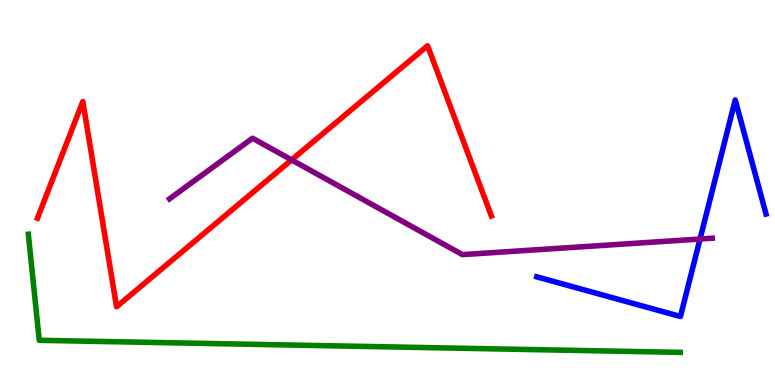[{'lines': ['blue', 'red'], 'intersections': []}, {'lines': ['green', 'red'], 'intersections': []}, {'lines': ['purple', 'red'], 'intersections': [{'x': 3.76, 'y': 5.85}]}, {'lines': ['blue', 'green'], 'intersections': []}, {'lines': ['blue', 'purple'], 'intersections': [{'x': 9.03, 'y': 3.79}]}, {'lines': ['green', 'purple'], 'intersections': []}]